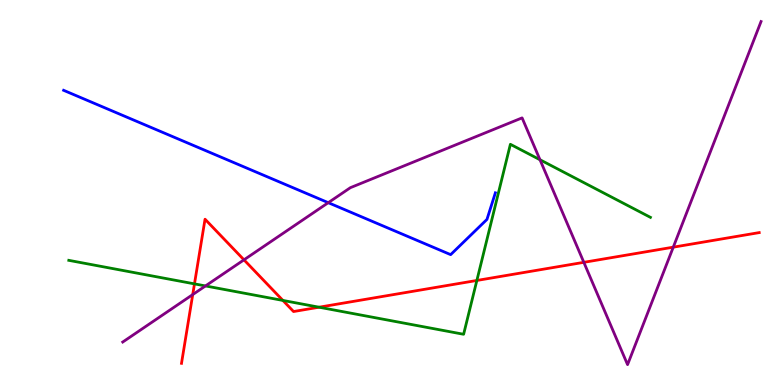[{'lines': ['blue', 'red'], 'intersections': []}, {'lines': ['green', 'red'], 'intersections': [{'x': 2.51, 'y': 2.63}, {'x': 3.65, 'y': 2.2}, {'x': 4.12, 'y': 2.02}, {'x': 6.15, 'y': 2.72}]}, {'lines': ['purple', 'red'], 'intersections': [{'x': 2.49, 'y': 2.35}, {'x': 3.15, 'y': 3.25}, {'x': 7.53, 'y': 3.19}, {'x': 8.69, 'y': 3.58}]}, {'lines': ['blue', 'green'], 'intersections': []}, {'lines': ['blue', 'purple'], 'intersections': [{'x': 4.24, 'y': 4.74}]}, {'lines': ['green', 'purple'], 'intersections': [{'x': 2.65, 'y': 2.57}, {'x': 6.97, 'y': 5.85}]}]